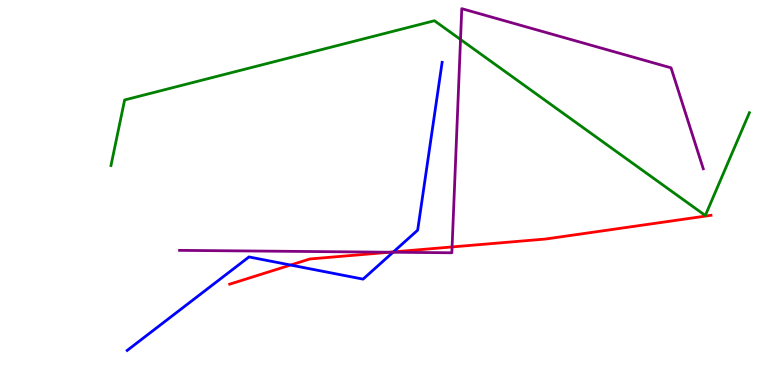[{'lines': ['blue', 'red'], 'intersections': [{'x': 3.75, 'y': 3.12}, {'x': 5.08, 'y': 3.46}]}, {'lines': ['green', 'red'], 'intersections': []}, {'lines': ['purple', 'red'], 'intersections': [{'x': 5.03, 'y': 3.45}, {'x': 5.83, 'y': 3.59}]}, {'lines': ['blue', 'green'], 'intersections': []}, {'lines': ['blue', 'purple'], 'intersections': [{'x': 5.07, 'y': 3.45}]}, {'lines': ['green', 'purple'], 'intersections': [{'x': 5.94, 'y': 8.97}]}]